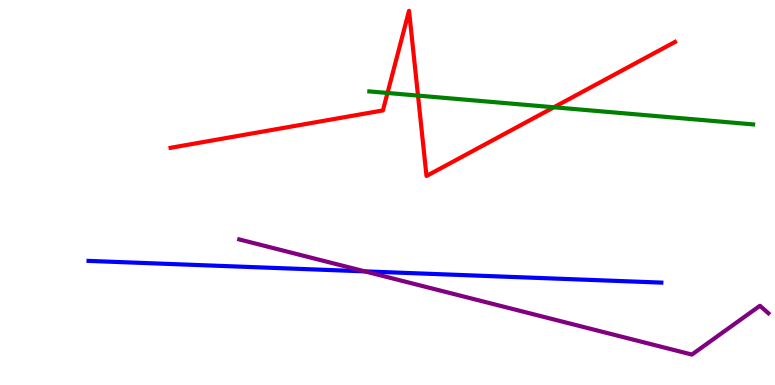[{'lines': ['blue', 'red'], 'intersections': []}, {'lines': ['green', 'red'], 'intersections': [{'x': 5.0, 'y': 7.59}, {'x': 5.39, 'y': 7.52}, {'x': 7.15, 'y': 7.21}]}, {'lines': ['purple', 'red'], 'intersections': []}, {'lines': ['blue', 'green'], 'intersections': []}, {'lines': ['blue', 'purple'], 'intersections': [{'x': 4.71, 'y': 2.95}]}, {'lines': ['green', 'purple'], 'intersections': []}]